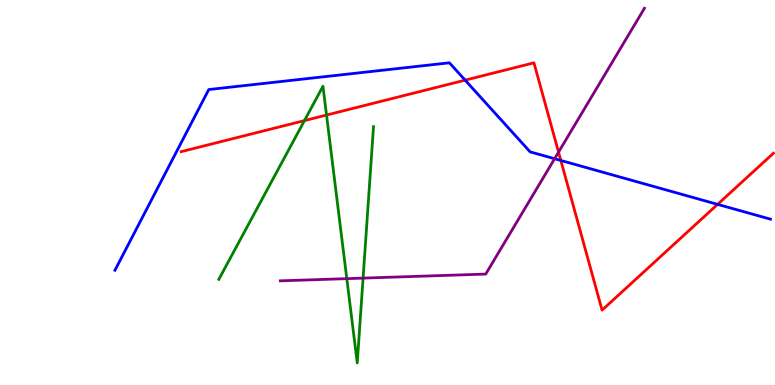[{'lines': ['blue', 'red'], 'intersections': [{'x': 6.0, 'y': 7.92}, {'x': 7.24, 'y': 5.83}, {'x': 9.26, 'y': 4.69}]}, {'lines': ['green', 'red'], 'intersections': [{'x': 3.93, 'y': 6.87}, {'x': 4.21, 'y': 7.01}]}, {'lines': ['purple', 'red'], 'intersections': [{'x': 7.21, 'y': 6.05}]}, {'lines': ['blue', 'green'], 'intersections': []}, {'lines': ['blue', 'purple'], 'intersections': [{'x': 7.16, 'y': 5.88}]}, {'lines': ['green', 'purple'], 'intersections': [{'x': 4.47, 'y': 2.76}, {'x': 4.68, 'y': 2.78}]}]